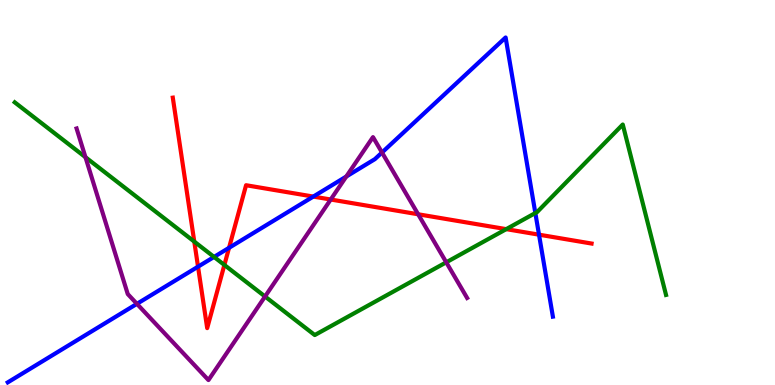[{'lines': ['blue', 'red'], 'intersections': [{'x': 2.56, 'y': 3.07}, {'x': 2.96, 'y': 3.56}, {'x': 4.04, 'y': 4.89}, {'x': 6.95, 'y': 3.9}]}, {'lines': ['green', 'red'], 'intersections': [{'x': 2.51, 'y': 3.72}, {'x': 2.9, 'y': 3.12}, {'x': 6.53, 'y': 4.05}]}, {'lines': ['purple', 'red'], 'intersections': [{'x': 4.27, 'y': 4.82}, {'x': 5.4, 'y': 4.43}]}, {'lines': ['blue', 'green'], 'intersections': [{'x': 2.76, 'y': 3.33}, {'x': 6.91, 'y': 4.47}]}, {'lines': ['blue', 'purple'], 'intersections': [{'x': 1.77, 'y': 2.11}, {'x': 4.47, 'y': 5.42}, {'x': 4.93, 'y': 6.04}]}, {'lines': ['green', 'purple'], 'intersections': [{'x': 1.1, 'y': 5.92}, {'x': 3.42, 'y': 2.3}, {'x': 5.76, 'y': 3.19}]}]